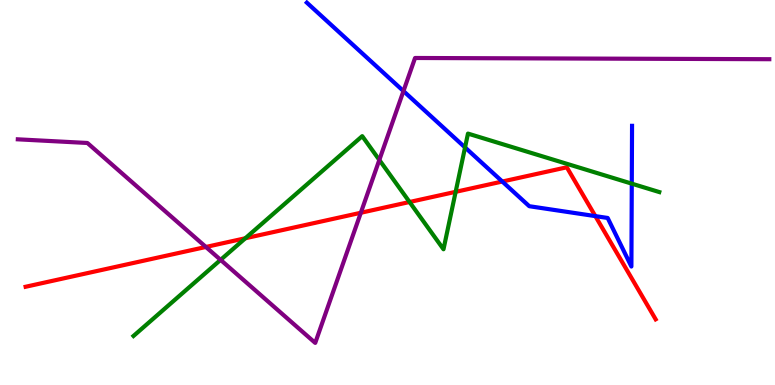[{'lines': ['blue', 'red'], 'intersections': [{'x': 6.48, 'y': 5.28}, {'x': 7.68, 'y': 4.39}]}, {'lines': ['green', 'red'], 'intersections': [{'x': 3.17, 'y': 3.81}, {'x': 5.28, 'y': 4.75}, {'x': 5.88, 'y': 5.02}]}, {'lines': ['purple', 'red'], 'intersections': [{'x': 2.66, 'y': 3.59}, {'x': 4.66, 'y': 4.47}]}, {'lines': ['blue', 'green'], 'intersections': [{'x': 6.0, 'y': 6.17}, {'x': 8.15, 'y': 5.23}]}, {'lines': ['blue', 'purple'], 'intersections': [{'x': 5.21, 'y': 7.63}]}, {'lines': ['green', 'purple'], 'intersections': [{'x': 2.85, 'y': 3.25}, {'x': 4.89, 'y': 5.85}]}]